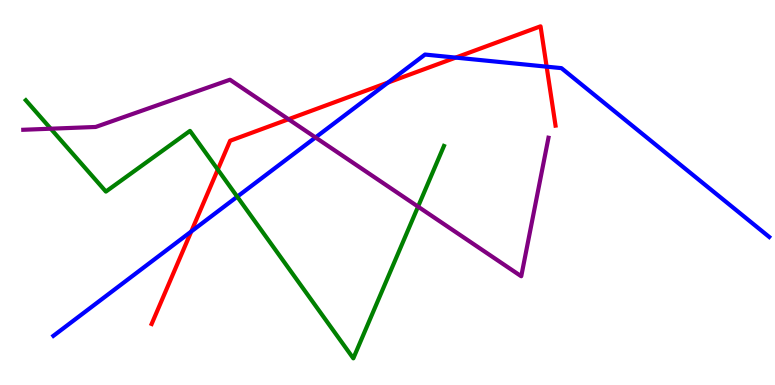[{'lines': ['blue', 'red'], 'intersections': [{'x': 2.47, 'y': 3.99}, {'x': 5.01, 'y': 7.86}, {'x': 5.88, 'y': 8.5}, {'x': 7.05, 'y': 8.27}]}, {'lines': ['green', 'red'], 'intersections': [{'x': 2.81, 'y': 5.6}]}, {'lines': ['purple', 'red'], 'intersections': [{'x': 3.72, 'y': 6.9}]}, {'lines': ['blue', 'green'], 'intersections': [{'x': 3.06, 'y': 4.89}]}, {'lines': ['blue', 'purple'], 'intersections': [{'x': 4.07, 'y': 6.43}]}, {'lines': ['green', 'purple'], 'intersections': [{'x': 0.655, 'y': 6.66}, {'x': 5.39, 'y': 4.63}]}]